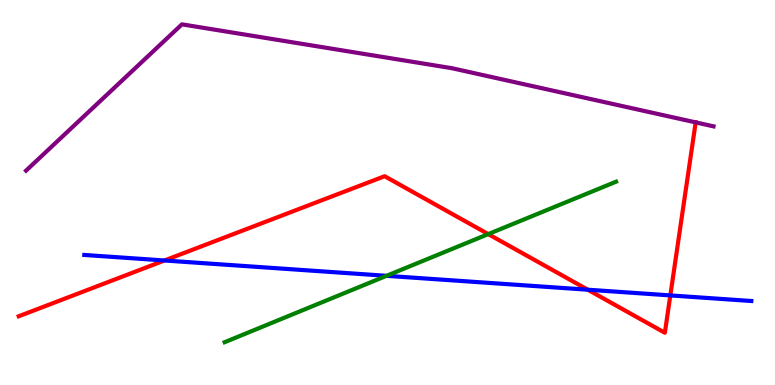[{'lines': ['blue', 'red'], 'intersections': [{'x': 2.12, 'y': 3.23}, {'x': 7.58, 'y': 2.47}, {'x': 8.65, 'y': 2.33}]}, {'lines': ['green', 'red'], 'intersections': [{'x': 6.3, 'y': 3.92}]}, {'lines': ['purple', 'red'], 'intersections': [{'x': 8.98, 'y': 6.82}]}, {'lines': ['blue', 'green'], 'intersections': [{'x': 4.99, 'y': 2.84}]}, {'lines': ['blue', 'purple'], 'intersections': []}, {'lines': ['green', 'purple'], 'intersections': []}]